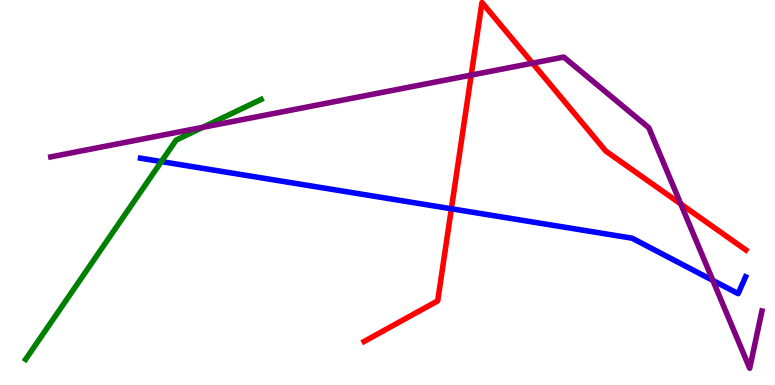[{'lines': ['blue', 'red'], 'intersections': [{'x': 5.82, 'y': 4.58}]}, {'lines': ['green', 'red'], 'intersections': []}, {'lines': ['purple', 'red'], 'intersections': [{'x': 6.08, 'y': 8.05}, {'x': 6.87, 'y': 8.36}, {'x': 8.78, 'y': 4.7}]}, {'lines': ['blue', 'green'], 'intersections': [{'x': 2.08, 'y': 5.8}]}, {'lines': ['blue', 'purple'], 'intersections': [{'x': 9.2, 'y': 2.72}]}, {'lines': ['green', 'purple'], 'intersections': [{'x': 2.62, 'y': 6.69}]}]